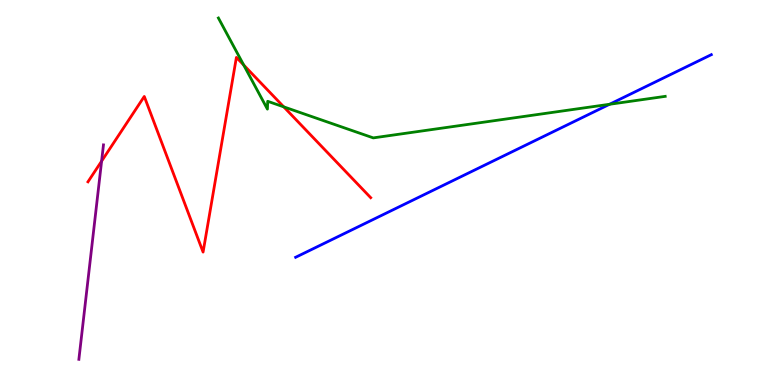[{'lines': ['blue', 'red'], 'intersections': []}, {'lines': ['green', 'red'], 'intersections': [{'x': 3.14, 'y': 8.31}, {'x': 3.66, 'y': 7.22}]}, {'lines': ['purple', 'red'], 'intersections': [{'x': 1.31, 'y': 5.81}]}, {'lines': ['blue', 'green'], 'intersections': [{'x': 7.87, 'y': 7.29}]}, {'lines': ['blue', 'purple'], 'intersections': []}, {'lines': ['green', 'purple'], 'intersections': []}]